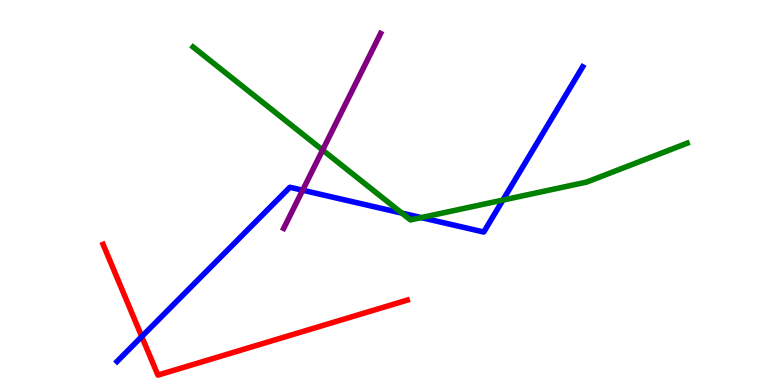[{'lines': ['blue', 'red'], 'intersections': [{'x': 1.83, 'y': 1.26}]}, {'lines': ['green', 'red'], 'intersections': []}, {'lines': ['purple', 'red'], 'intersections': []}, {'lines': ['blue', 'green'], 'intersections': [{'x': 5.19, 'y': 4.46}, {'x': 5.44, 'y': 4.35}, {'x': 6.49, 'y': 4.8}]}, {'lines': ['blue', 'purple'], 'intersections': [{'x': 3.91, 'y': 5.06}]}, {'lines': ['green', 'purple'], 'intersections': [{'x': 4.16, 'y': 6.1}]}]